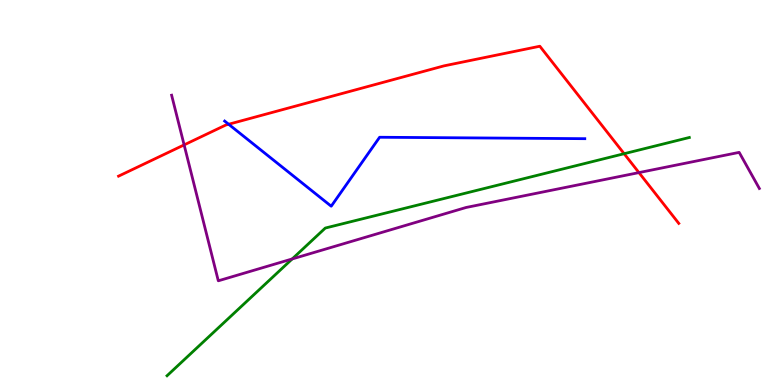[{'lines': ['blue', 'red'], 'intersections': [{'x': 2.95, 'y': 6.77}]}, {'lines': ['green', 'red'], 'intersections': [{'x': 8.05, 'y': 6.01}]}, {'lines': ['purple', 'red'], 'intersections': [{'x': 2.38, 'y': 6.24}, {'x': 8.24, 'y': 5.52}]}, {'lines': ['blue', 'green'], 'intersections': []}, {'lines': ['blue', 'purple'], 'intersections': []}, {'lines': ['green', 'purple'], 'intersections': [{'x': 3.77, 'y': 3.27}]}]